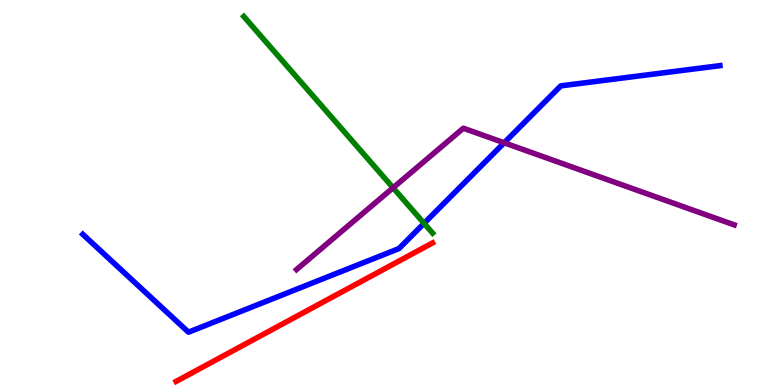[{'lines': ['blue', 'red'], 'intersections': []}, {'lines': ['green', 'red'], 'intersections': []}, {'lines': ['purple', 'red'], 'intersections': []}, {'lines': ['blue', 'green'], 'intersections': [{'x': 5.47, 'y': 4.2}]}, {'lines': ['blue', 'purple'], 'intersections': [{'x': 6.51, 'y': 6.29}]}, {'lines': ['green', 'purple'], 'intersections': [{'x': 5.07, 'y': 5.12}]}]